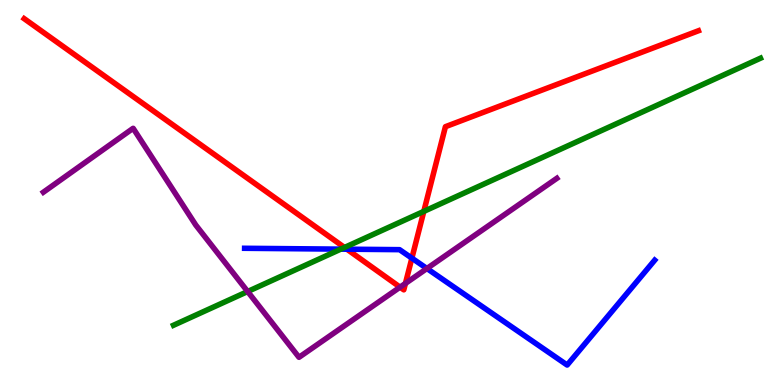[{'lines': ['blue', 'red'], 'intersections': [{'x': 4.48, 'y': 3.53}, {'x': 5.31, 'y': 3.29}]}, {'lines': ['green', 'red'], 'intersections': [{'x': 4.44, 'y': 3.57}, {'x': 5.47, 'y': 4.51}]}, {'lines': ['purple', 'red'], 'intersections': [{'x': 5.16, 'y': 2.54}, {'x': 5.23, 'y': 2.64}]}, {'lines': ['blue', 'green'], 'intersections': [{'x': 4.4, 'y': 3.53}]}, {'lines': ['blue', 'purple'], 'intersections': [{'x': 5.51, 'y': 3.03}]}, {'lines': ['green', 'purple'], 'intersections': [{'x': 3.2, 'y': 2.43}]}]